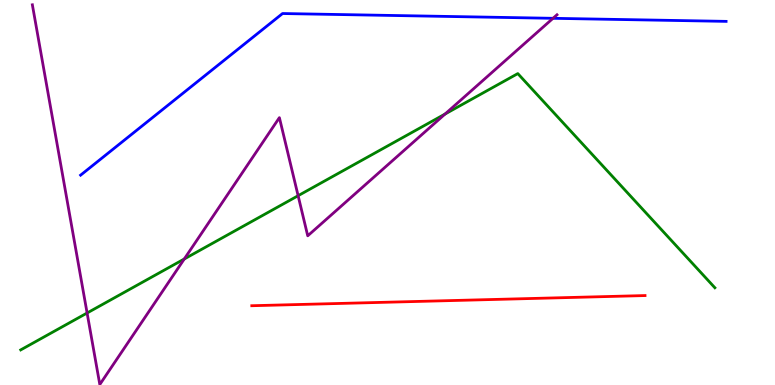[{'lines': ['blue', 'red'], 'intersections': []}, {'lines': ['green', 'red'], 'intersections': []}, {'lines': ['purple', 'red'], 'intersections': []}, {'lines': ['blue', 'green'], 'intersections': []}, {'lines': ['blue', 'purple'], 'intersections': [{'x': 7.14, 'y': 9.52}]}, {'lines': ['green', 'purple'], 'intersections': [{'x': 1.12, 'y': 1.87}, {'x': 2.38, 'y': 3.27}, {'x': 3.85, 'y': 4.92}, {'x': 5.74, 'y': 7.04}]}]